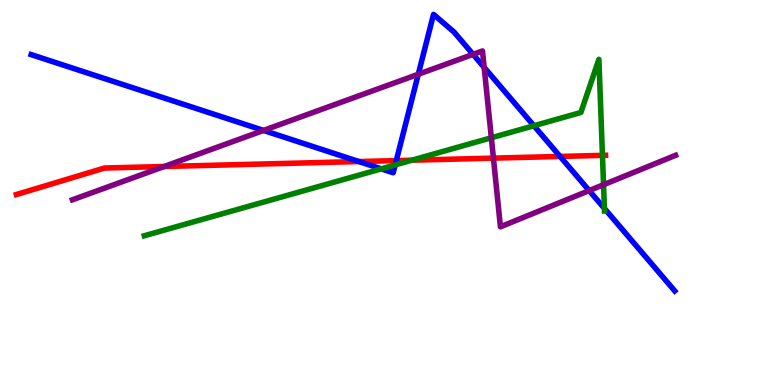[{'lines': ['blue', 'red'], 'intersections': [{'x': 4.63, 'y': 5.8}, {'x': 5.11, 'y': 5.83}, {'x': 7.23, 'y': 5.94}]}, {'lines': ['green', 'red'], 'intersections': [{'x': 5.31, 'y': 5.84}, {'x': 7.77, 'y': 5.96}]}, {'lines': ['purple', 'red'], 'intersections': [{'x': 2.12, 'y': 5.68}, {'x': 6.37, 'y': 5.89}]}, {'lines': ['blue', 'green'], 'intersections': [{'x': 4.92, 'y': 5.61}, {'x': 5.1, 'y': 5.72}, {'x': 6.89, 'y': 6.73}, {'x': 7.8, 'y': 4.59}]}, {'lines': ['blue', 'purple'], 'intersections': [{'x': 3.4, 'y': 6.61}, {'x': 5.4, 'y': 8.07}, {'x': 6.1, 'y': 8.59}, {'x': 6.25, 'y': 8.25}, {'x': 7.6, 'y': 5.05}]}, {'lines': ['green', 'purple'], 'intersections': [{'x': 6.34, 'y': 6.42}, {'x': 7.79, 'y': 5.2}]}]